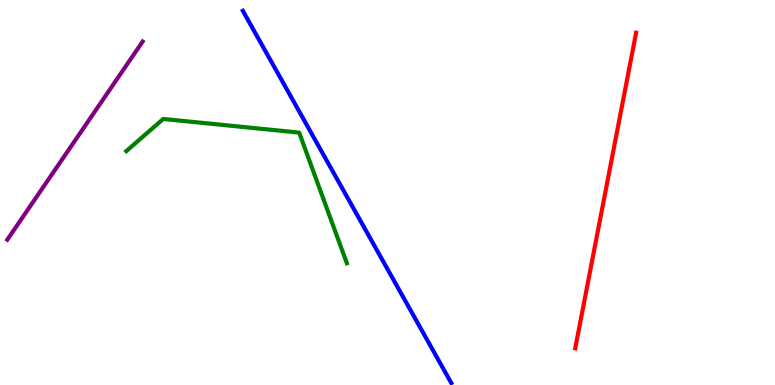[{'lines': ['blue', 'red'], 'intersections': []}, {'lines': ['green', 'red'], 'intersections': []}, {'lines': ['purple', 'red'], 'intersections': []}, {'lines': ['blue', 'green'], 'intersections': []}, {'lines': ['blue', 'purple'], 'intersections': []}, {'lines': ['green', 'purple'], 'intersections': []}]